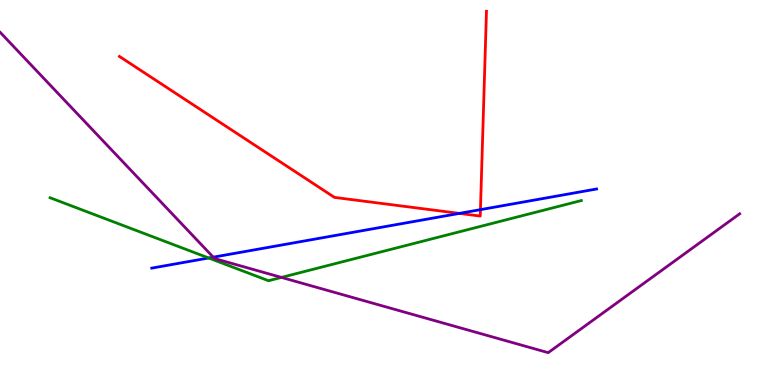[{'lines': ['blue', 'red'], 'intersections': [{'x': 5.93, 'y': 4.46}, {'x': 6.2, 'y': 4.55}]}, {'lines': ['green', 'red'], 'intersections': []}, {'lines': ['purple', 'red'], 'intersections': []}, {'lines': ['blue', 'green'], 'intersections': [{'x': 2.69, 'y': 3.3}]}, {'lines': ['blue', 'purple'], 'intersections': [{'x': 2.75, 'y': 3.32}]}, {'lines': ['green', 'purple'], 'intersections': [{'x': 3.63, 'y': 2.79}]}]